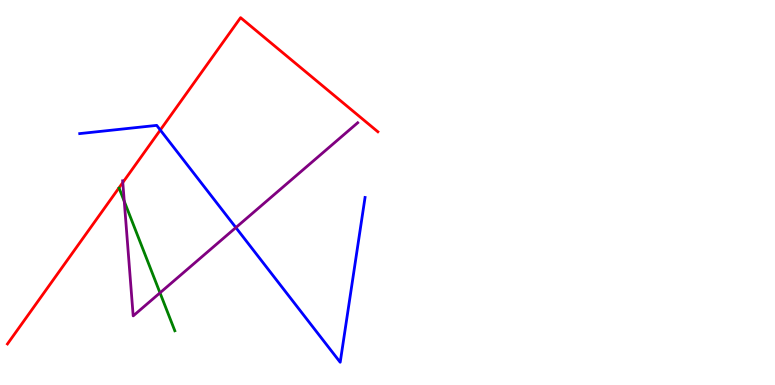[{'lines': ['blue', 'red'], 'intersections': [{'x': 2.07, 'y': 6.62}]}, {'lines': ['green', 'red'], 'intersections': []}, {'lines': ['purple', 'red'], 'intersections': [{'x': 1.58, 'y': 5.26}]}, {'lines': ['blue', 'green'], 'intersections': []}, {'lines': ['blue', 'purple'], 'intersections': [{'x': 3.04, 'y': 4.09}]}, {'lines': ['green', 'purple'], 'intersections': [{'x': 1.6, 'y': 4.77}, {'x': 2.06, 'y': 2.39}]}]